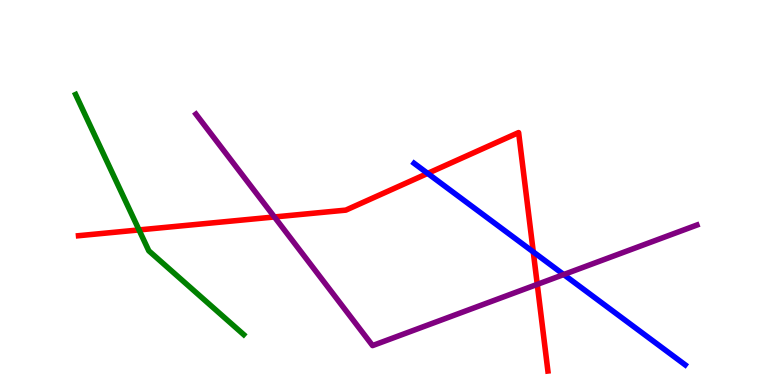[{'lines': ['blue', 'red'], 'intersections': [{'x': 5.52, 'y': 5.5}, {'x': 6.88, 'y': 3.46}]}, {'lines': ['green', 'red'], 'intersections': [{'x': 1.79, 'y': 4.03}]}, {'lines': ['purple', 'red'], 'intersections': [{'x': 3.54, 'y': 4.36}, {'x': 6.93, 'y': 2.61}]}, {'lines': ['blue', 'green'], 'intersections': []}, {'lines': ['blue', 'purple'], 'intersections': [{'x': 7.27, 'y': 2.87}]}, {'lines': ['green', 'purple'], 'intersections': []}]